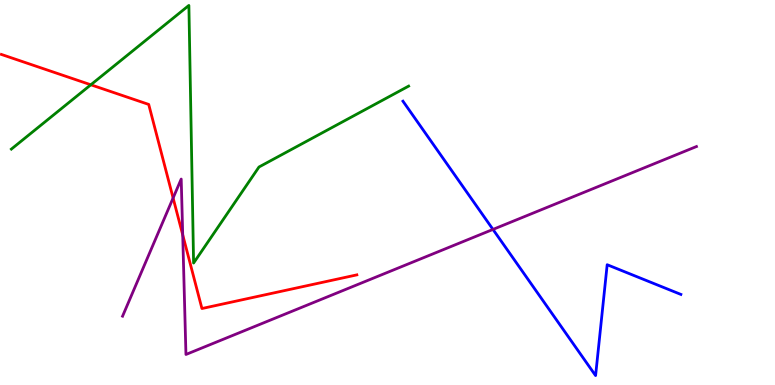[{'lines': ['blue', 'red'], 'intersections': []}, {'lines': ['green', 'red'], 'intersections': [{'x': 1.17, 'y': 7.8}]}, {'lines': ['purple', 'red'], 'intersections': [{'x': 2.23, 'y': 4.86}, {'x': 2.36, 'y': 3.9}]}, {'lines': ['blue', 'green'], 'intersections': []}, {'lines': ['blue', 'purple'], 'intersections': [{'x': 6.36, 'y': 4.04}]}, {'lines': ['green', 'purple'], 'intersections': []}]